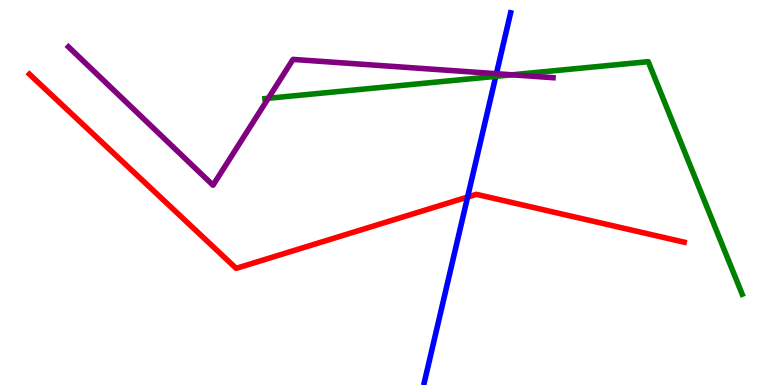[{'lines': ['blue', 'red'], 'intersections': [{'x': 6.03, 'y': 4.88}]}, {'lines': ['green', 'red'], 'intersections': []}, {'lines': ['purple', 'red'], 'intersections': []}, {'lines': ['blue', 'green'], 'intersections': [{'x': 6.4, 'y': 8.02}]}, {'lines': ['blue', 'purple'], 'intersections': [{'x': 6.41, 'y': 8.09}]}, {'lines': ['green', 'purple'], 'intersections': [{'x': 3.46, 'y': 7.45}, {'x': 6.61, 'y': 8.06}]}]